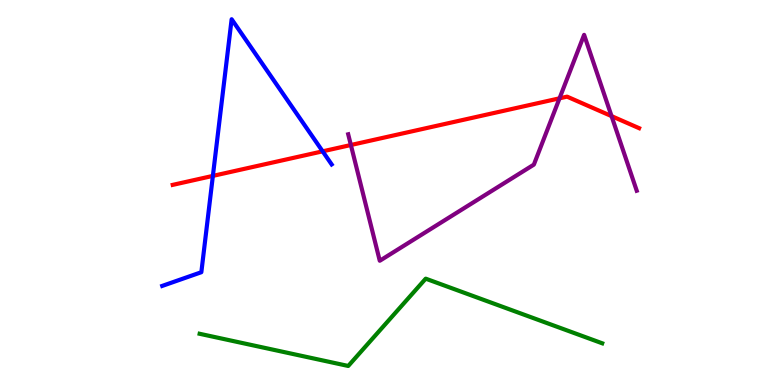[{'lines': ['blue', 'red'], 'intersections': [{'x': 2.75, 'y': 5.43}, {'x': 4.16, 'y': 6.07}]}, {'lines': ['green', 'red'], 'intersections': []}, {'lines': ['purple', 'red'], 'intersections': [{'x': 4.53, 'y': 6.23}, {'x': 7.22, 'y': 7.45}, {'x': 7.89, 'y': 6.98}]}, {'lines': ['blue', 'green'], 'intersections': []}, {'lines': ['blue', 'purple'], 'intersections': []}, {'lines': ['green', 'purple'], 'intersections': []}]